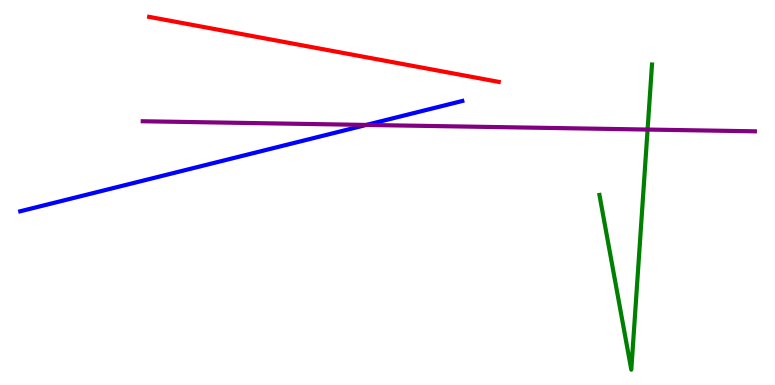[{'lines': ['blue', 'red'], 'intersections': []}, {'lines': ['green', 'red'], 'intersections': []}, {'lines': ['purple', 'red'], 'intersections': []}, {'lines': ['blue', 'green'], 'intersections': []}, {'lines': ['blue', 'purple'], 'intersections': [{'x': 4.73, 'y': 6.75}]}, {'lines': ['green', 'purple'], 'intersections': [{'x': 8.36, 'y': 6.63}]}]